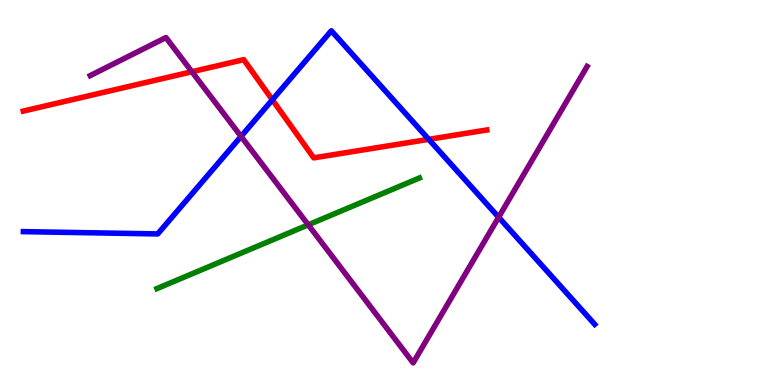[{'lines': ['blue', 'red'], 'intersections': [{'x': 3.51, 'y': 7.41}, {'x': 5.53, 'y': 6.38}]}, {'lines': ['green', 'red'], 'intersections': []}, {'lines': ['purple', 'red'], 'intersections': [{'x': 2.48, 'y': 8.14}]}, {'lines': ['blue', 'green'], 'intersections': []}, {'lines': ['blue', 'purple'], 'intersections': [{'x': 3.11, 'y': 6.46}, {'x': 6.43, 'y': 4.36}]}, {'lines': ['green', 'purple'], 'intersections': [{'x': 3.98, 'y': 4.16}]}]